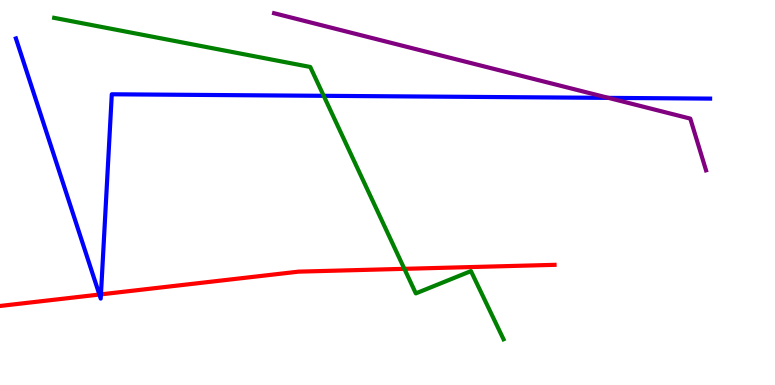[{'lines': ['blue', 'red'], 'intersections': [{'x': 1.28, 'y': 2.35}, {'x': 1.3, 'y': 2.35}]}, {'lines': ['green', 'red'], 'intersections': [{'x': 5.22, 'y': 3.02}]}, {'lines': ['purple', 'red'], 'intersections': []}, {'lines': ['blue', 'green'], 'intersections': [{'x': 4.18, 'y': 7.51}]}, {'lines': ['blue', 'purple'], 'intersections': [{'x': 7.85, 'y': 7.46}]}, {'lines': ['green', 'purple'], 'intersections': []}]